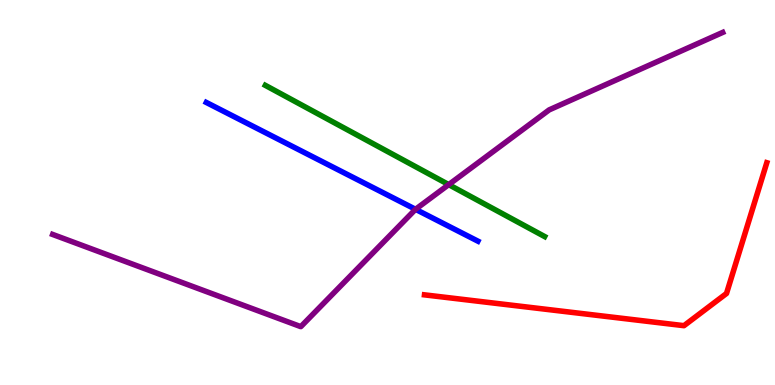[{'lines': ['blue', 'red'], 'intersections': []}, {'lines': ['green', 'red'], 'intersections': []}, {'lines': ['purple', 'red'], 'intersections': []}, {'lines': ['blue', 'green'], 'intersections': []}, {'lines': ['blue', 'purple'], 'intersections': [{'x': 5.36, 'y': 4.56}]}, {'lines': ['green', 'purple'], 'intersections': [{'x': 5.79, 'y': 5.2}]}]